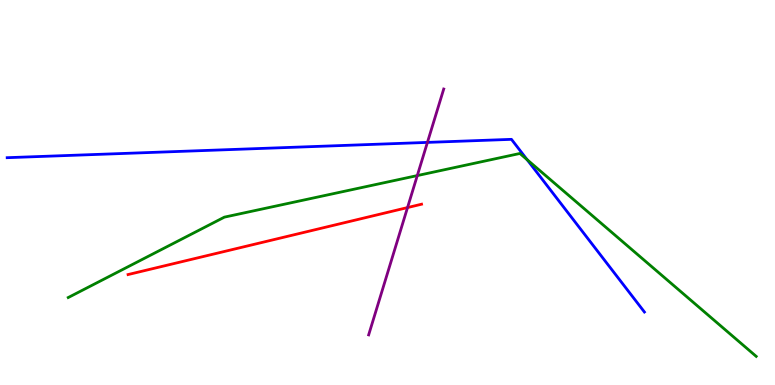[{'lines': ['blue', 'red'], 'intersections': []}, {'lines': ['green', 'red'], 'intersections': []}, {'lines': ['purple', 'red'], 'intersections': [{'x': 5.26, 'y': 4.61}]}, {'lines': ['blue', 'green'], 'intersections': [{'x': 6.8, 'y': 5.85}]}, {'lines': ['blue', 'purple'], 'intersections': [{'x': 5.52, 'y': 6.3}]}, {'lines': ['green', 'purple'], 'intersections': [{'x': 5.38, 'y': 5.44}]}]